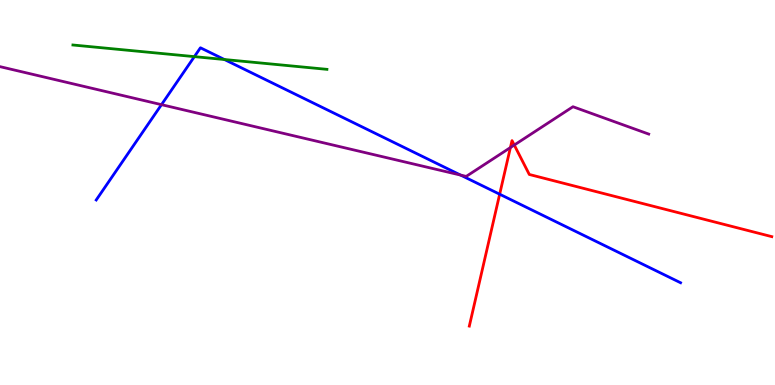[{'lines': ['blue', 'red'], 'intersections': [{'x': 6.45, 'y': 4.96}]}, {'lines': ['green', 'red'], 'intersections': []}, {'lines': ['purple', 'red'], 'intersections': [{'x': 6.59, 'y': 6.17}, {'x': 6.64, 'y': 6.23}]}, {'lines': ['blue', 'green'], 'intersections': [{'x': 2.51, 'y': 8.53}, {'x': 2.9, 'y': 8.45}]}, {'lines': ['blue', 'purple'], 'intersections': [{'x': 2.08, 'y': 7.28}, {'x': 5.94, 'y': 5.45}]}, {'lines': ['green', 'purple'], 'intersections': []}]